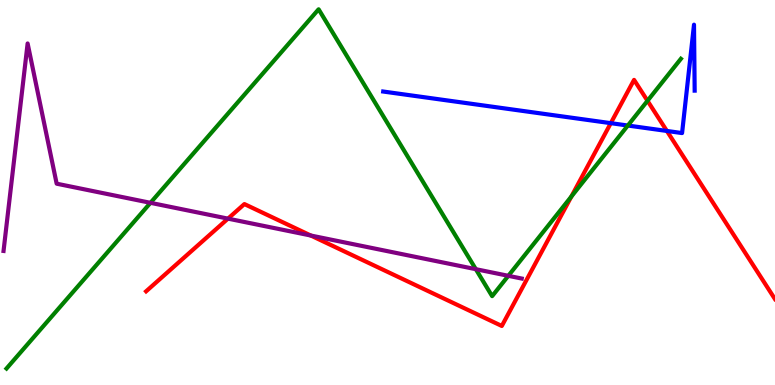[{'lines': ['blue', 'red'], 'intersections': [{'x': 7.88, 'y': 6.8}, {'x': 8.61, 'y': 6.6}]}, {'lines': ['green', 'red'], 'intersections': [{'x': 7.37, 'y': 4.9}, {'x': 8.35, 'y': 7.38}]}, {'lines': ['purple', 'red'], 'intersections': [{'x': 2.94, 'y': 4.32}, {'x': 4.01, 'y': 3.88}]}, {'lines': ['blue', 'green'], 'intersections': [{'x': 8.1, 'y': 6.74}]}, {'lines': ['blue', 'purple'], 'intersections': []}, {'lines': ['green', 'purple'], 'intersections': [{'x': 1.94, 'y': 4.73}, {'x': 6.14, 'y': 3.01}, {'x': 6.56, 'y': 2.84}]}]